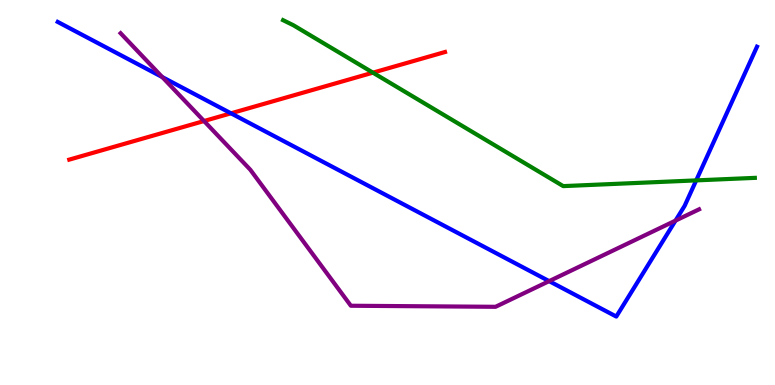[{'lines': ['blue', 'red'], 'intersections': [{'x': 2.98, 'y': 7.06}]}, {'lines': ['green', 'red'], 'intersections': [{'x': 4.81, 'y': 8.11}]}, {'lines': ['purple', 'red'], 'intersections': [{'x': 2.63, 'y': 6.86}]}, {'lines': ['blue', 'green'], 'intersections': [{'x': 8.98, 'y': 5.31}]}, {'lines': ['blue', 'purple'], 'intersections': [{'x': 2.09, 'y': 8.0}, {'x': 7.09, 'y': 2.7}, {'x': 8.72, 'y': 4.27}]}, {'lines': ['green', 'purple'], 'intersections': []}]